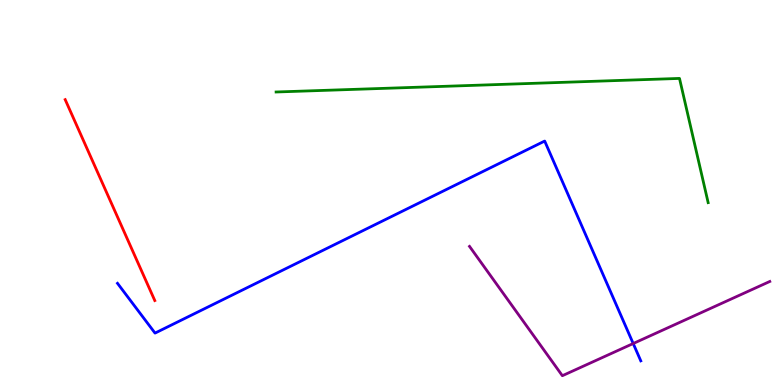[{'lines': ['blue', 'red'], 'intersections': []}, {'lines': ['green', 'red'], 'intersections': []}, {'lines': ['purple', 'red'], 'intersections': []}, {'lines': ['blue', 'green'], 'intersections': []}, {'lines': ['blue', 'purple'], 'intersections': [{'x': 8.17, 'y': 1.08}]}, {'lines': ['green', 'purple'], 'intersections': []}]